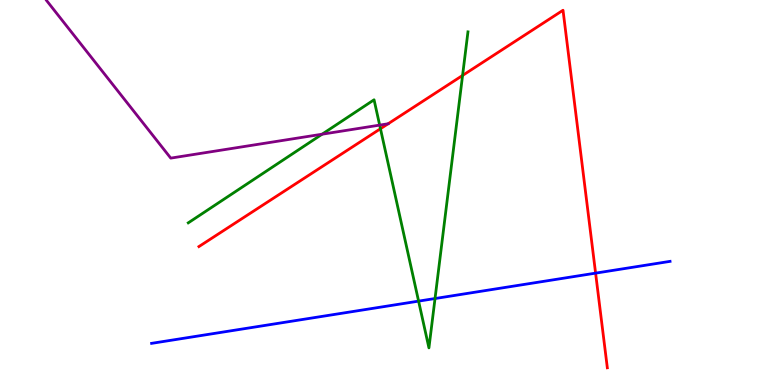[{'lines': ['blue', 'red'], 'intersections': [{'x': 7.69, 'y': 2.91}]}, {'lines': ['green', 'red'], 'intersections': [{'x': 4.91, 'y': 6.66}, {'x': 5.97, 'y': 8.04}]}, {'lines': ['purple', 'red'], 'intersections': []}, {'lines': ['blue', 'green'], 'intersections': [{'x': 5.4, 'y': 2.18}, {'x': 5.61, 'y': 2.25}]}, {'lines': ['blue', 'purple'], 'intersections': []}, {'lines': ['green', 'purple'], 'intersections': [{'x': 4.16, 'y': 6.51}, {'x': 4.9, 'y': 6.75}]}]